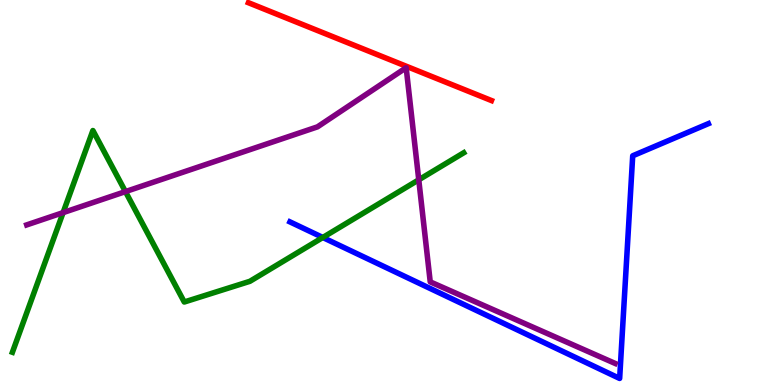[{'lines': ['blue', 'red'], 'intersections': []}, {'lines': ['green', 'red'], 'intersections': []}, {'lines': ['purple', 'red'], 'intersections': []}, {'lines': ['blue', 'green'], 'intersections': [{'x': 4.17, 'y': 3.83}]}, {'lines': ['blue', 'purple'], 'intersections': []}, {'lines': ['green', 'purple'], 'intersections': [{'x': 0.814, 'y': 4.48}, {'x': 1.62, 'y': 5.02}, {'x': 5.4, 'y': 5.33}]}]